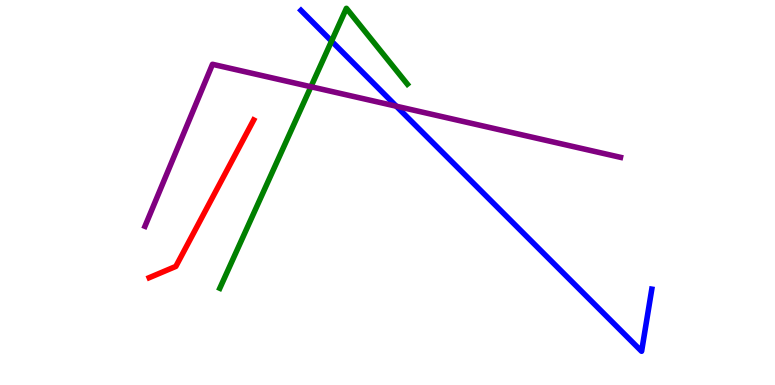[{'lines': ['blue', 'red'], 'intersections': []}, {'lines': ['green', 'red'], 'intersections': []}, {'lines': ['purple', 'red'], 'intersections': []}, {'lines': ['blue', 'green'], 'intersections': [{'x': 4.28, 'y': 8.93}]}, {'lines': ['blue', 'purple'], 'intersections': [{'x': 5.11, 'y': 7.24}]}, {'lines': ['green', 'purple'], 'intersections': [{'x': 4.01, 'y': 7.75}]}]